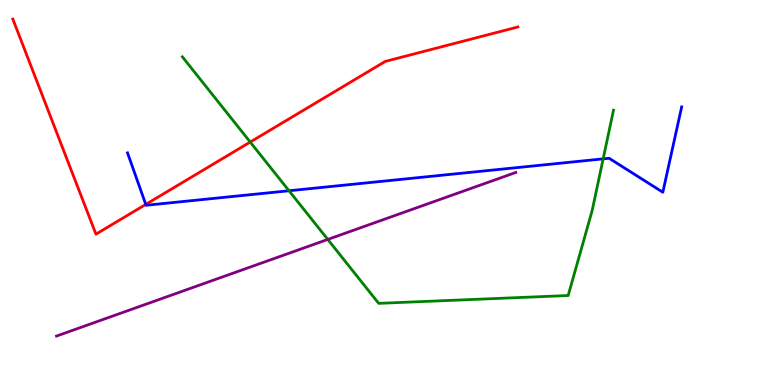[{'lines': ['blue', 'red'], 'intersections': [{'x': 1.88, 'y': 4.69}]}, {'lines': ['green', 'red'], 'intersections': [{'x': 3.23, 'y': 6.31}]}, {'lines': ['purple', 'red'], 'intersections': []}, {'lines': ['blue', 'green'], 'intersections': [{'x': 3.73, 'y': 5.05}, {'x': 7.78, 'y': 5.87}]}, {'lines': ['blue', 'purple'], 'intersections': []}, {'lines': ['green', 'purple'], 'intersections': [{'x': 4.23, 'y': 3.78}]}]